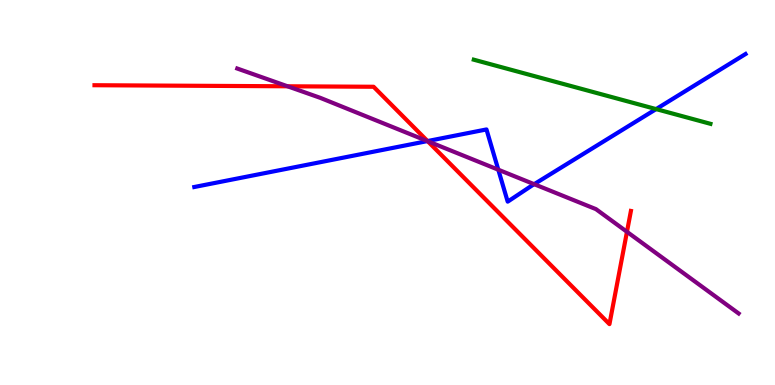[{'lines': ['blue', 'red'], 'intersections': [{'x': 5.52, 'y': 6.34}]}, {'lines': ['green', 'red'], 'intersections': []}, {'lines': ['purple', 'red'], 'intersections': [{'x': 3.71, 'y': 7.76}, {'x': 5.52, 'y': 6.33}, {'x': 8.09, 'y': 3.98}]}, {'lines': ['blue', 'green'], 'intersections': [{'x': 8.47, 'y': 7.17}]}, {'lines': ['blue', 'purple'], 'intersections': [{'x': 5.51, 'y': 6.34}, {'x': 6.43, 'y': 5.59}, {'x': 6.89, 'y': 5.22}]}, {'lines': ['green', 'purple'], 'intersections': []}]